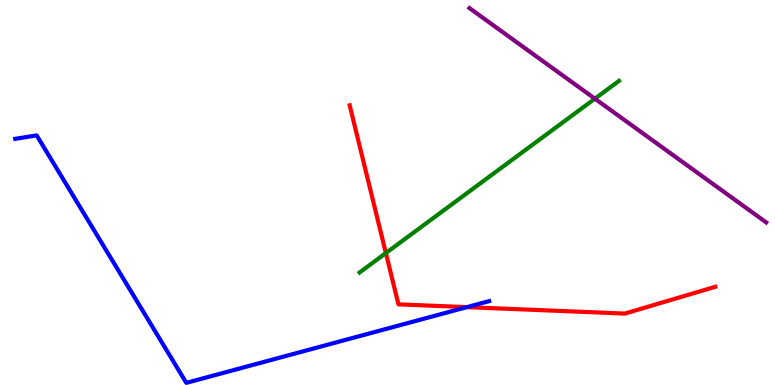[{'lines': ['blue', 'red'], 'intersections': [{'x': 6.02, 'y': 2.02}]}, {'lines': ['green', 'red'], 'intersections': [{'x': 4.98, 'y': 3.43}]}, {'lines': ['purple', 'red'], 'intersections': []}, {'lines': ['blue', 'green'], 'intersections': []}, {'lines': ['blue', 'purple'], 'intersections': []}, {'lines': ['green', 'purple'], 'intersections': [{'x': 7.68, 'y': 7.44}]}]